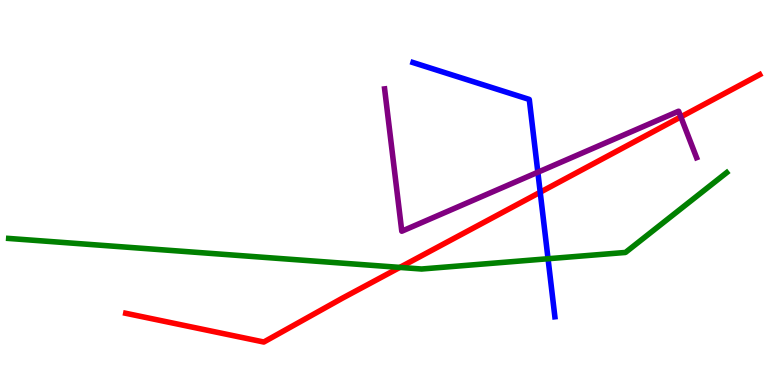[{'lines': ['blue', 'red'], 'intersections': [{'x': 6.97, 'y': 5.01}]}, {'lines': ['green', 'red'], 'intersections': [{'x': 5.16, 'y': 3.05}]}, {'lines': ['purple', 'red'], 'intersections': [{'x': 8.78, 'y': 6.96}]}, {'lines': ['blue', 'green'], 'intersections': [{'x': 7.07, 'y': 3.28}]}, {'lines': ['blue', 'purple'], 'intersections': [{'x': 6.94, 'y': 5.53}]}, {'lines': ['green', 'purple'], 'intersections': []}]